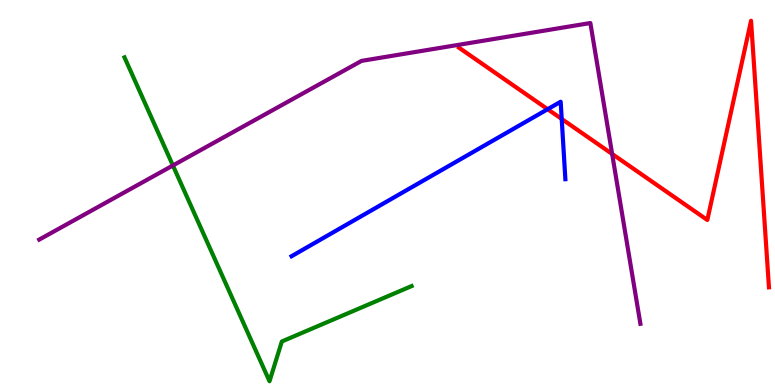[{'lines': ['blue', 'red'], 'intersections': [{'x': 7.07, 'y': 7.16}, {'x': 7.25, 'y': 6.91}]}, {'lines': ['green', 'red'], 'intersections': []}, {'lines': ['purple', 'red'], 'intersections': [{'x': 7.9, 'y': 6.0}]}, {'lines': ['blue', 'green'], 'intersections': []}, {'lines': ['blue', 'purple'], 'intersections': []}, {'lines': ['green', 'purple'], 'intersections': [{'x': 2.23, 'y': 5.7}]}]